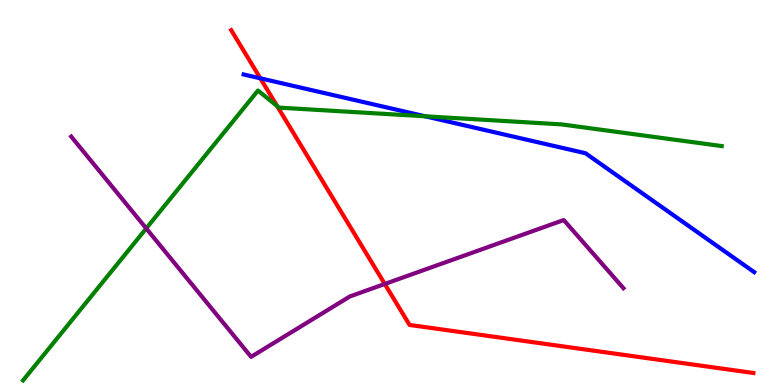[{'lines': ['blue', 'red'], 'intersections': [{'x': 3.36, 'y': 7.97}]}, {'lines': ['green', 'red'], 'intersections': [{'x': 3.58, 'y': 7.24}]}, {'lines': ['purple', 'red'], 'intersections': [{'x': 4.96, 'y': 2.62}]}, {'lines': ['blue', 'green'], 'intersections': [{'x': 5.49, 'y': 6.98}]}, {'lines': ['blue', 'purple'], 'intersections': []}, {'lines': ['green', 'purple'], 'intersections': [{'x': 1.89, 'y': 4.07}]}]